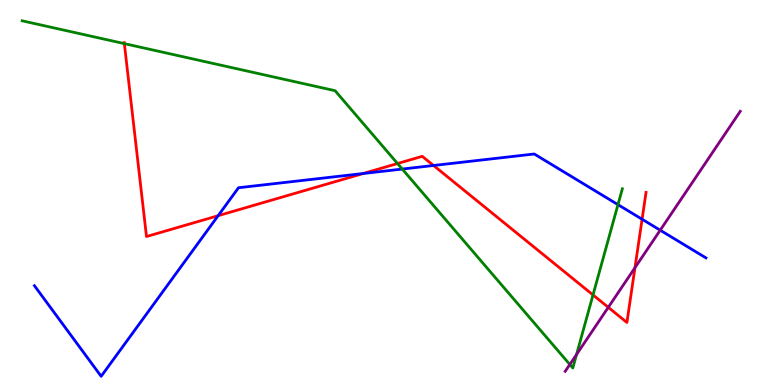[{'lines': ['blue', 'red'], 'intersections': [{'x': 2.81, 'y': 4.4}, {'x': 4.69, 'y': 5.49}, {'x': 5.59, 'y': 5.7}, {'x': 8.29, 'y': 4.31}]}, {'lines': ['green', 'red'], 'intersections': [{'x': 1.6, 'y': 8.87}, {'x': 5.13, 'y': 5.75}, {'x': 7.65, 'y': 2.34}]}, {'lines': ['purple', 'red'], 'intersections': [{'x': 7.85, 'y': 2.02}, {'x': 8.19, 'y': 3.05}]}, {'lines': ['blue', 'green'], 'intersections': [{'x': 5.19, 'y': 5.61}, {'x': 7.97, 'y': 4.68}]}, {'lines': ['blue', 'purple'], 'intersections': [{'x': 8.52, 'y': 4.02}]}, {'lines': ['green', 'purple'], 'intersections': [{'x': 7.35, 'y': 0.533}, {'x': 7.44, 'y': 0.793}]}]